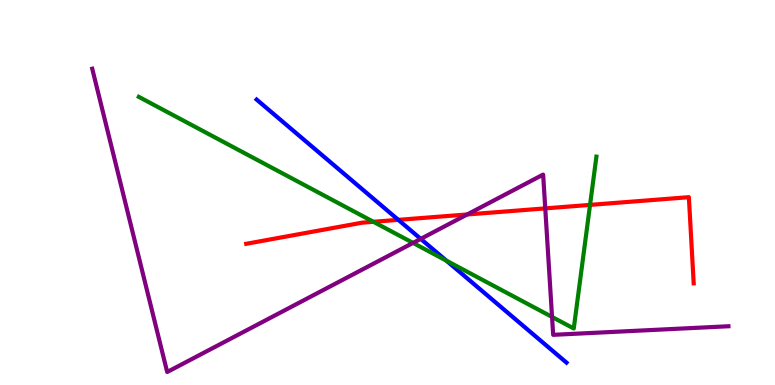[{'lines': ['blue', 'red'], 'intersections': [{'x': 5.14, 'y': 4.29}]}, {'lines': ['green', 'red'], 'intersections': [{'x': 4.82, 'y': 4.24}, {'x': 7.61, 'y': 4.68}]}, {'lines': ['purple', 'red'], 'intersections': [{'x': 6.03, 'y': 4.43}, {'x': 7.04, 'y': 4.59}]}, {'lines': ['blue', 'green'], 'intersections': [{'x': 5.76, 'y': 3.23}]}, {'lines': ['blue', 'purple'], 'intersections': [{'x': 5.43, 'y': 3.8}]}, {'lines': ['green', 'purple'], 'intersections': [{'x': 5.33, 'y': 3.69}, {'x': 7.12, 'y': 1.77}]}]